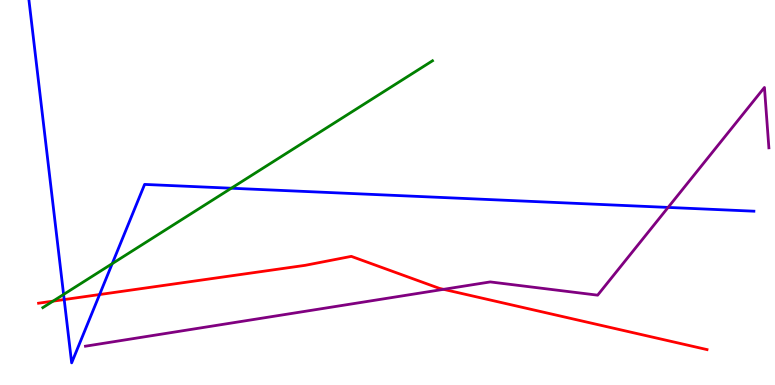[{'lines': ['blue', 'red'], 'intersections': [{'x': 0.828, 'y': 2.22}, {'x': 1.29, 'y': 2.35}]}, {'lines': ['green', 'red'], 'intersections': [{'x': 0.684, 'y': 2.18}]}, {'lines': ['purple', 'red'], 'intersections': [{'x': 5.72, 'y': 2.48}]}, {'lines': ['blue', 'green'], 'intersections': [{'x': 0.821, 'y': 2.35}, {'x': 1.45, 'y': 3.15}, {'x': 2.98, 'y': 5.11}]}, {'lines': ['blue', 'purple'], 'intersections': [{'x': 8.62, 'y': 4.61}]}, {'lines': ['green', 'purple'], 'intersections': []}]